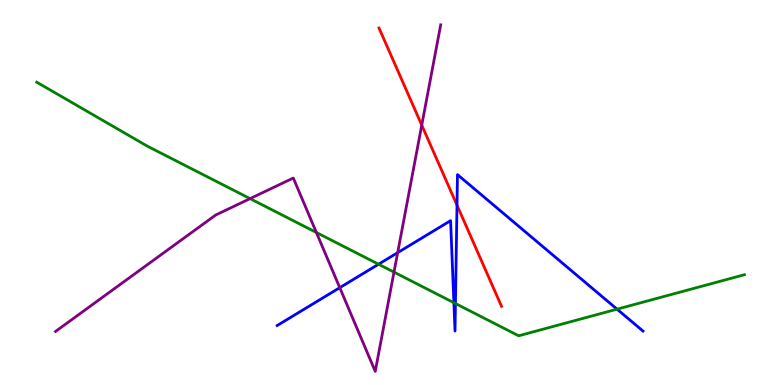[{'lines': ['blue', 'red'], 'intersections': [{'x': 5.9, 'y': 4.67}]}, {'lines': ['green', 'red'], 'intersections': []}, {'lines': ['purple', 'red'], 'intersections': [{'x': 5.44, 'y': 6.75}]}, {'lines': ['blue', 'green'], 'intersections': [{'x': 4.88, 'y': 3.14}, {'x': 5.86, 'y': 2.14}, {'x': 5.88, 'y': 2.12}, {'x': 7.96, 'y': 1.97}]}, {'lines': ['blue', 'purple'], 'intersections': [{'x': 4.38, 'y': 2.53}, {'x': 5.13, 'y': 3.44}]}, {'lines': ['green', 'purple'], 'intersections': [{'x': 3.23, 'y': 4.84}, {'x': 4.08, 'y': 3.96}, {'x': 5.08, 'y': 2.93}]}]